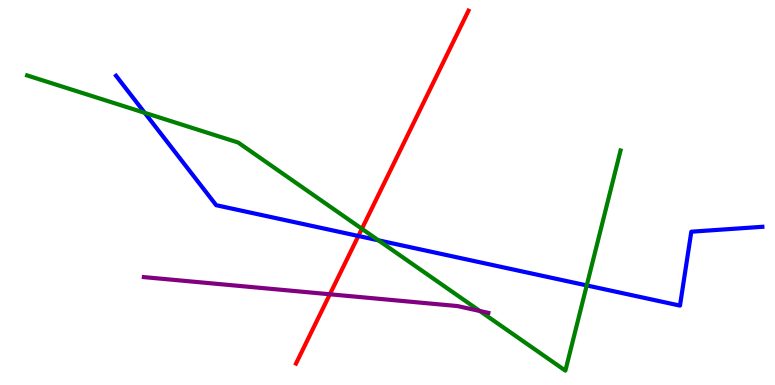[{'lines': ['blue', 'red'], 'intersections': [{'x': 4.62, 'y': 3.87}]}, {'lines': ['green', 'red'], 'intersections': [{'x': 4.67, 'y': 4.06}]}, {'lines': ['purple', 'red'], 'intersections': [{'x': 4.26, 'y': 2.36}]}, {'lines': ['blue', 'green'], 'intersections': [{'x': 1.87, 'y': 7.07}, {'x': 4.88, 'y': 3.76}, {'x': 7.57, 'y': 2.59}]}, {'lines': ['blue', 'purple'], 'intersections': []}, {'lines': ['green', 'purple'], 'intersections': [{'x': 6.19, 'y': 1.92}]}]